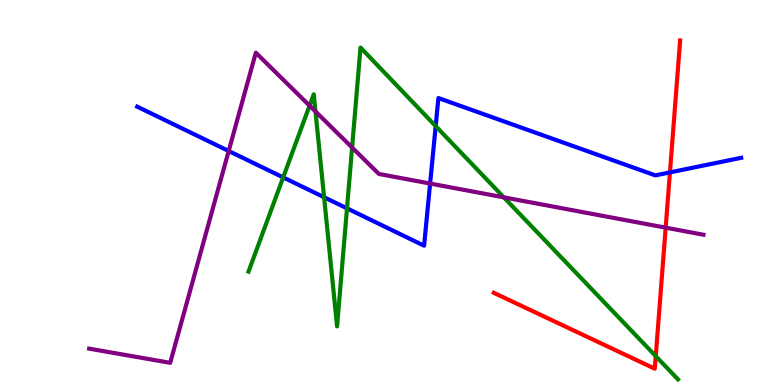[{'lines': ['blue', 'red'], 'intersections': [{'x': 8.64, 'y': 5.52}]}, {'lines': ['green', 'red'], 'intersections': [{'x': 8.46, 'y': 0.75}]}, {'lines': ['purple', 'red'], 'intersections': [{'x': 8.59, 'y': 4.09}]}, {'lines': ['blue', 'green'], 'intersections': [{'x': 3.65, 'y': 5.39}, {'x': 4.18, 'y': 4.88}, {'x': 4.48, 'y': 4.59}, {'x': 5.62, 'y': 6.72}]}, {'lines': ['blue', 'purple'], 'intersections': [{'x': 2.95, 'y': 6.08}, {'x': 5.55, 'y': 5.23}]}, {'lines': ['green', 'purple'], 'intersections': [{'x': 3.99, 'y': 7.26}, {'x': 4.07, 'y': 7.1}, {'x': 4.54, 'y': 6.17}, {'x': 6.5, 'y': 4.87}]}]